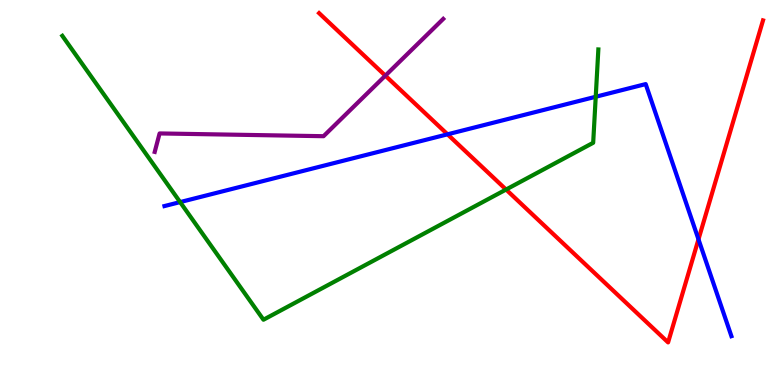[{'lines': ['blue', 'red'], 'intersections': [{'x': 5.77, 'y': 6.51}, {'x': 9.01, 'y': 3.78}]}, {'lines': ['green', 'red'], 'intersections': [{'x': 6.53, 'y': 5.08}]}, {'lines': ['purple', 'red'], 'intersections': [{'x': 4.97, 'y': 8.04}]}, {'lines': ['blue', 'green'], 'intersections': [{'x': 2.32, 'y': 4.75}, {'x': 7.69, 'y': 7.49}]}, {'lines': ['blue', 'purple'], 'intersections': []}, {'lines': ['green', 'purple'], 'intersections': []}]